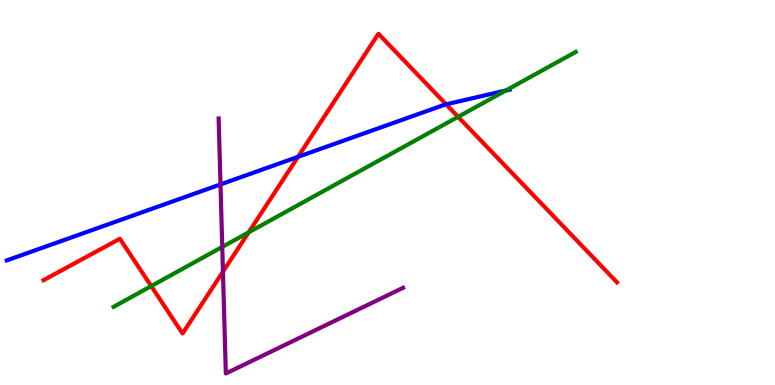[{'lines': ['blue', 'red'], 'intersections': [{'x': 3.85, 'y': 5.93}, {'x': 5.76, 'y': 7.29}]}, {'lines': ['green', 'red'], 'intersections': [{'x': 1.95, 'y': 2.57}, {'x': 3.21, 'y': 3.96}, {'x': 5.91, 'y': 6.97}]}, {'lines': ['purple', 'red'], 'intersections': [{'x': 2.88, 'y': 2.94}]}, {'lines': ['blue', 'green'], 'intersections': [{'x': 6.53, 'y': 7.65}]}, {'lines': ['blue', 'purple'], 'intersections': [{'x': 2.85, 'y': 5.21}]}, {'lines': ['green', 'purple'], 'intersections': [{'x': 2.87, 'y': 3.59}]}]